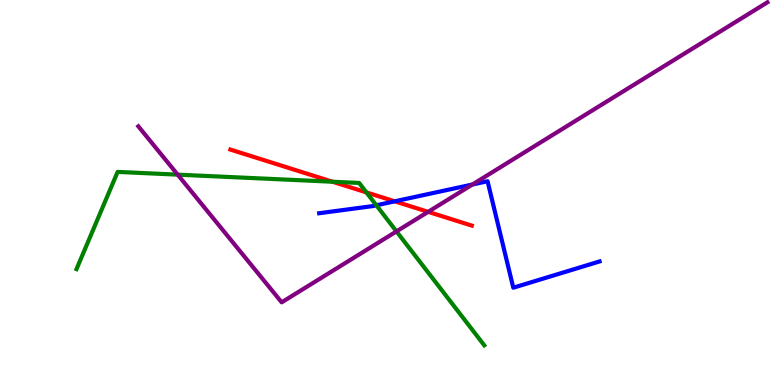[{'lines': ['blue', 'red'], 'intersections': [{'x': 5.09, 'y': 4.77}]}, {'lines': ['green', 'red'], 'intersections': [{'x': 4.29, 'y': 5.28}, {'x': 4.73, 'y': 5.0}]}, {'lines': ['purple', 'red'], 'intersections': [{'x': 5.52, 'y': 4.5}]}, {'lines': ['blue', 'green'], 'intersections': [{'x': 4.86, 'y': 4.67}]}, {'lines': ['blue', 'purple'], 'intersections': [{'x': 6.1, 'y': 5.21}]}, {'lines': ['green', 'purple'], 'intersections': [{'x': 2.29, 'y': 5.46}, {'x': 5.12, 'y': 3.99}]}]